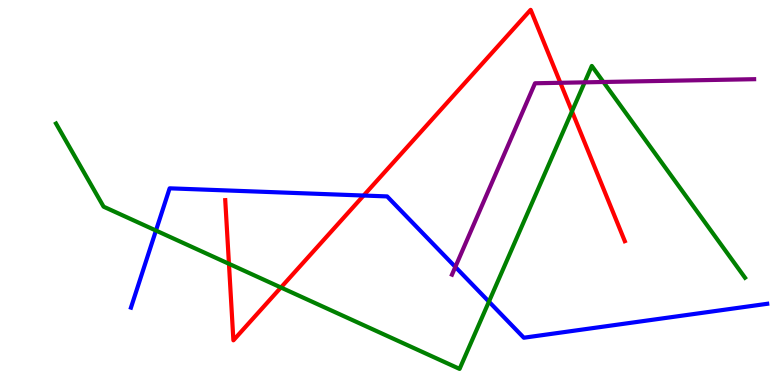[{'lines': ['blue', 'red'], 'intersections': [{'x': 4.69, 'y': 4.92}]}, {'lines': ['green', 'red'], 'intersections': [{'x': 2.95, 'y': 3.15}, {'x': 3.62, 'y': 2.53}, {'x': 7.38, 'y': 7.11}]}, {'lines': ['purple', 'red'], 'intersections': [{'x': 7.23, 'y': 7.85}]}, {'lines': ['blue', 'green'], 'intersections': [{'x': 2.01, 'y': 4.01}, {'x': 6.31, 'y': 2.17}]}, {'lines': ['blue', 'purple'], 'intersections': [{'x': 5.88, 'y': 3.07}]}, {'lines': ['green', 'purple'], 'intersections': [{'x': 7.54, 'y': 7.86}, {'x': 7.79, 'y': 7.87}]}]